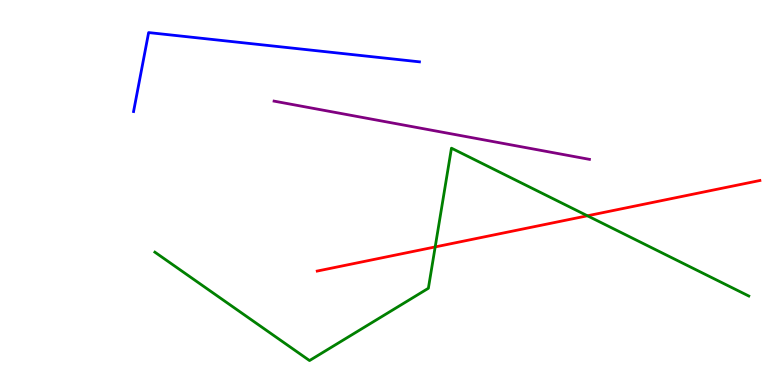[{'lines': ['blue', 'red'], 'intersections': []}, {'lines': ['green', 'red'], 'intersections': [{'x': 5.62, 'y': 3.59}, {'x': 7.58, 'y': 4.4}]}, {'lines': ['purple', 'red'], 'intersections': []}, {'lines': ['blue', 'green'], 'intersections': []}, {'lines': ['blue', 'purple'], 'intersections': []}, {'lines': ['green', 'purple'], 'intersections': []}]